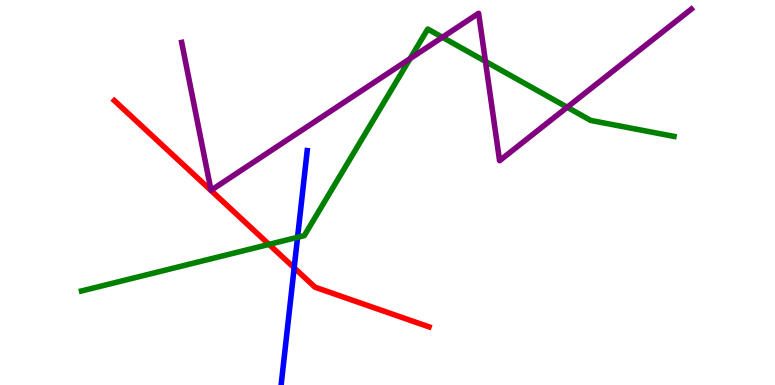[{'lines': ['blue', 'red'], 'intersections': [{'x': 3.8, 'y': 3.04}]}, {'lines': ['green', 'red'], 'intersections': [{'x': 3.47, 'y': 3.65}]}, {'lines': ['purple', 'red'], 'intersections': []}, {'lines': ['blue', 'green'], 'intersections': [{'x': 3.84, 'y': 3.84}]}, {'lines': ['blue', 'purple'], 'intersections': []}, {'lines': ['green', 'purple'], 'intersections': [{'x': 5.29, 'y': 8.48}, {'x': 5.71, 'y': 9.03}, {'x': 6.26, 'y': 8.4}, {'x': 7.32, 'y': 7.21}]}]